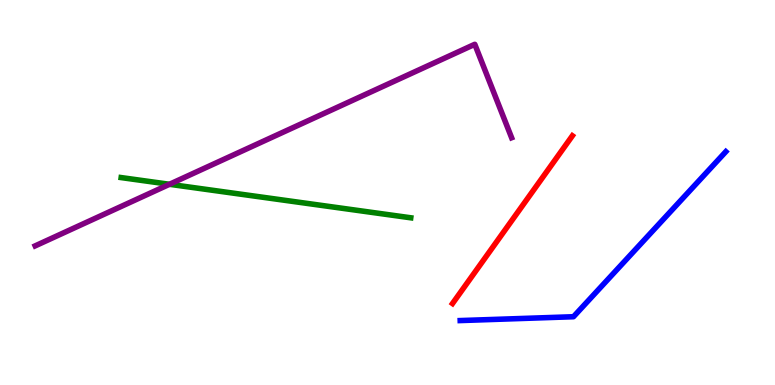[{'lines': ['blue', 'red'], 'intersections': []}, {'lines': ['green', 'red'], 'intersections': []}, {'lines': ['purple', 'red'], 'intersections': []}, {'lines': ['blue', 'green'], 'intersections': []}, {'lines': ['blue', 'purple'], 'intersections': []}, {'lines': ['green', 'purple'], 'intersections': [{'x': 2.19, 'y': 5.21}]}]